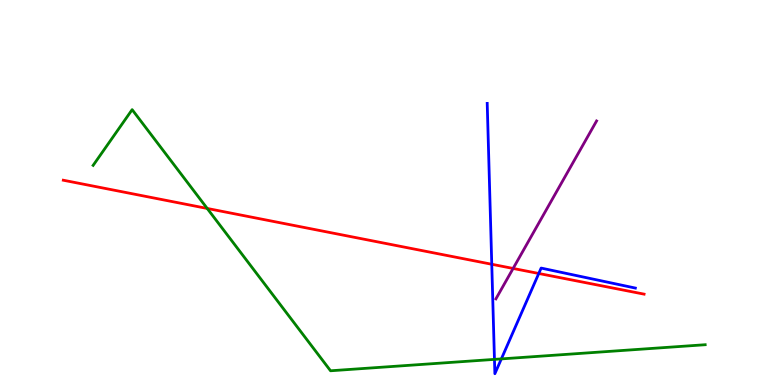[{'lines': ['blue', 'red'], 'intersections': [{'x': 6.35, 'y': 3.14}, {'x': 6.95, 'y': 2.9}]}, {'lines': ['green', 'red'], 'intersections': [{'x': 2.67, 'y': 4.59}]}, {'lines': ['purple', 'red'], 'intersections': [{'x': 6.62, 'y': 3.03}]}, {'lines': ['blue', 'green'], 'intersections': [{'x': 6.38, 'y': 0.665}, {'x': 6.47, 'y': 0.678}]}, {'lines': ['blue', 'purple'], 'intersections': []}, {'lines': ['green', 'purple'], 'intersections': []}]